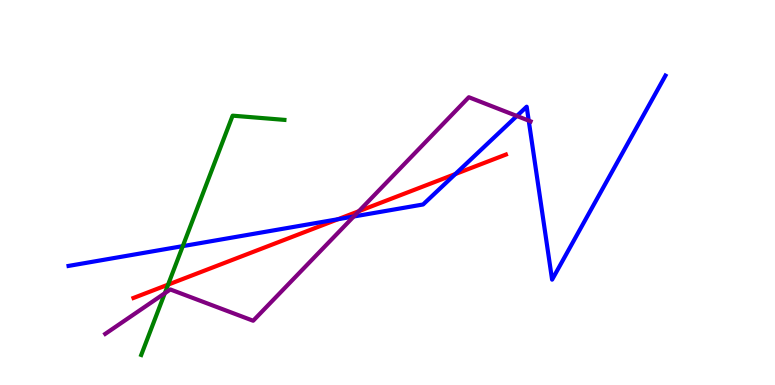[{'lines': ['blue', 'red'], 'intersections': [{'x': 4.36, 'y': 4.31}, {'x': 5.88, 'y': 5.48}]}, {'lines': ['green', 'red'], 'intersections': [{'x': 2.17, 'y': 2.61}]}, {'lines': ['purple', 'red'], 'intersections': [{'x': 4.63, 'y': 4.51}]}, {'lines': ['blue', 'green'], 'intersections': [{'x': 2.36, 'y': 3.61}]}, {'lines': ['blue', 'purple'], 'intersections': [{'x': 4.56, 'y': 4.38}, {'x': 6.67, 'y': 6.99}, {'x': 6.82, 'y': 6.87}]}, {'lines': ['green', 'purple'], 'intersections': [{'x': 2.13, 'y': 2.38}]}]